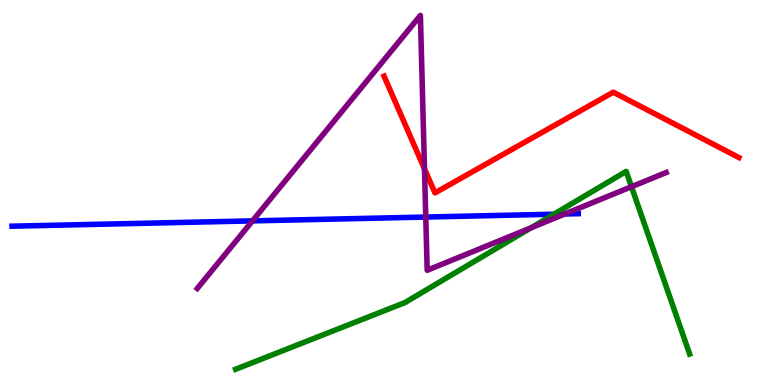[{'lines': ['blue', 'red'], 'intersections': []}, {'lines': ['green', 'red'], 'intersections': []}, {'lines': ['purple', 'red'], 'intersections': [{'x': 5.48, 'y': 5.61}]}, {'lines': ['blue', 'green'], 'intersections': [{'x': 7.15, 'y': 4.44}]}, {'lines': ['blue', 'purple'], 'intersections': [{'x': 3.26, 'y': 4.26}, {'x': 5.49, 'y': 4.36}, {'x': 7.29, 'y': 4.44}]}, {'lines': ['green', 'purple'], 'intersections': [{'x': 6.85, 'y': 4.08}, {'x': 8.15, 'y': 5.15}]}]